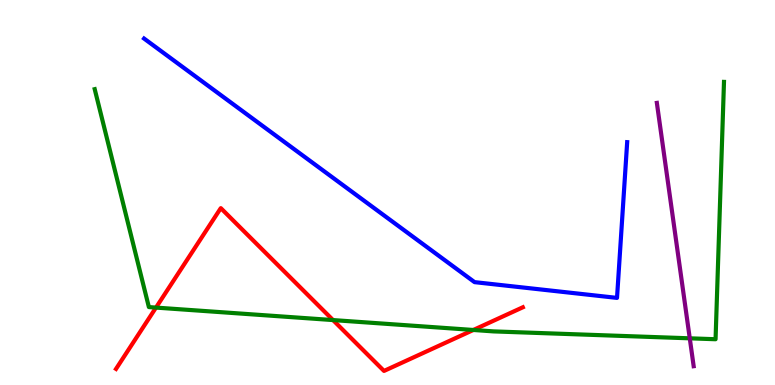[{'lines': ['blue', 'red'], 'intersections': []}, {'lines': ['green', 'red'], 'intersections': [{'x': 2.01, 'y': 2.01}, {'x': 4.3, 'y': 1.69}, {'x': 6.11, 'y': 1.43}]}, {'lines': ['purple', 'red'], 'intersections': []}, {'lines': ['blue', 'green'], 'intersections': []}, {'lines': ['blue', 'purple'], 'intersections': []}, {'lines': ['green', 'purple'], 'intersections': [{'x': 8.9, 'y': 1.21}]}]